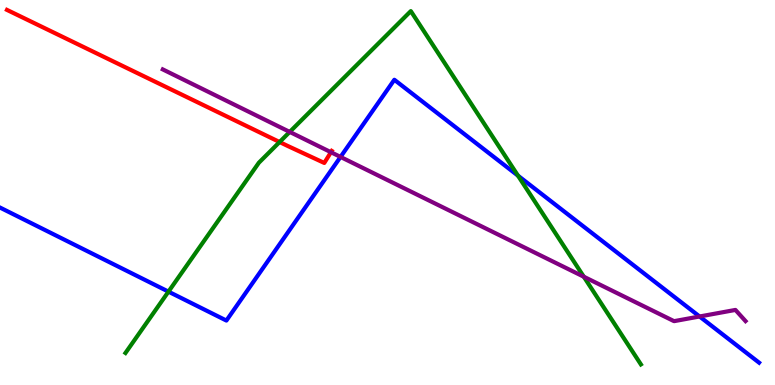[{'lines': ['blue', 'red'], 'intersections': []}, {'lines': ['green', 'red'], 'intersections': [{'x': 3.61, 'y': 6.31}]}, {'lines': ['purple', 'red'], 'intersections': [{'x': 4.27, 'y': 6.05}]}, {'lines': ['blue', 'green'], 'intersections': [{'x': 2.17, 'y': 2.42}, {'x': 6.68, 'y': 5.44}]}, {'lines': ['blue', 'purple'], 'intersections': [{'x': 4.39, 'y': 5.92}, {'x': 9.03, 'y': 1.78}]}, {'lines': ['green', 'purple'], 'intersections': [{'x': 3.74, 'y': 6.57}, {'x': 7.53, 'y': 2.81}]}]